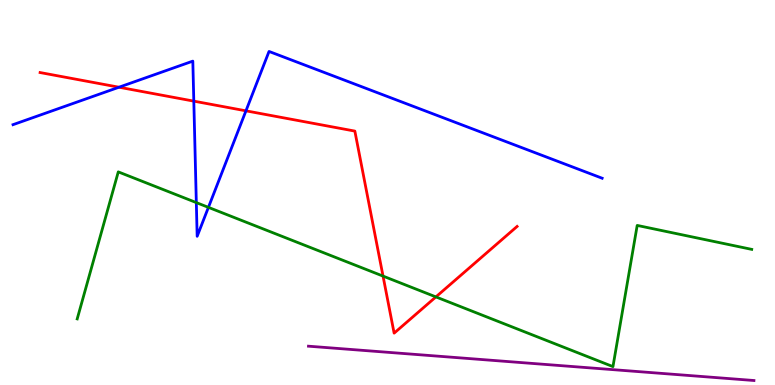[{'lines': ['blue', 'red'], 'intersections': [{'x': 1.54, 'y': 7.73}, {'x': 2.5, 'y': 7.37}, {'x': 3.17, 'y': 7.12}]}, {'lines': ['green', 'red'], 'intersections': [{'x': 4.94, 'y': 2.83}, {'x': 5.62, 'y': 2.29}]}, {'lines': ['purple', 'red'], 'intersections': []}, {'lines': ['blue', 'green'], 'intersections': [{'x': 2.53, 'y': 4.74}, {'x': 2.69, 'y': 4.61}]}, {'lines': ['blue', 'purple'], 'intersections': []}, {'lines': ['green', 'purple'], 'intersections': []}]